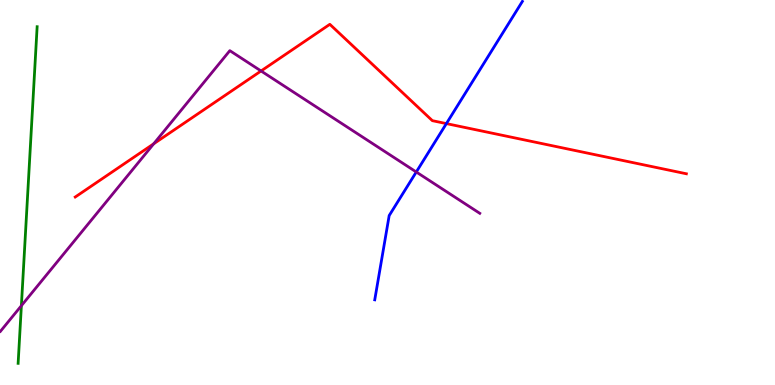[{'lines': ['blue', 'red'], 'intersections': [{'x': 5.76, 'y': 6.79}]}, {'lines': ['green', 'red'], 'intersections': []}, {'lines': ['purple', 'red'], 'intersections': [{'x': 1.98, 'y': 6.27}, {'x': 3.37, 'y': 8.16}]}, {'lines': ['blue', 'green'], 'intersections': []}, {'lines': ['blue', 'purple'], 'intersections': [{'x': 5.37, 'y': 5.53}]}, {'lines': ['green', 'purple'], 'intersections': [{'x': 0.276, 'y': 2.06}]}]